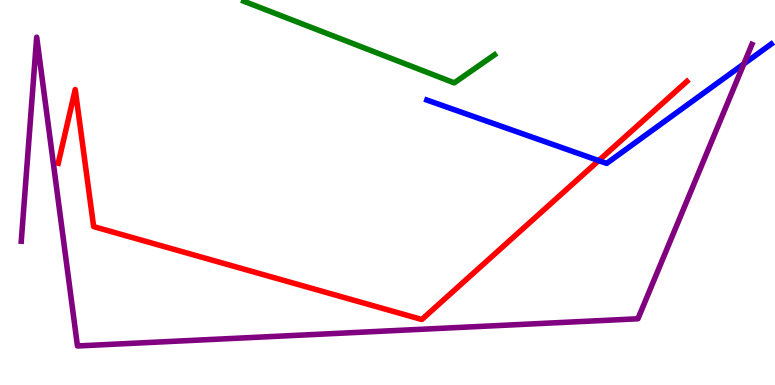[{'lines': ['blue', 'red'], 'intersections': [{'x': 7.73, 'y': 5.83}]}, {'lines': ['green', 'red'], 'intersections': []}, {'lines': ['purple', 'red'], 'intersections': []}, {'lines': ['blue', 'green'], 'intersections': []}, {'lines': ['blue', 'purple'], 'intersections': [{'x': 9.6, 'y': 8.34}]}, {'lines': ['green', 'purple'], 'intersections': []}]